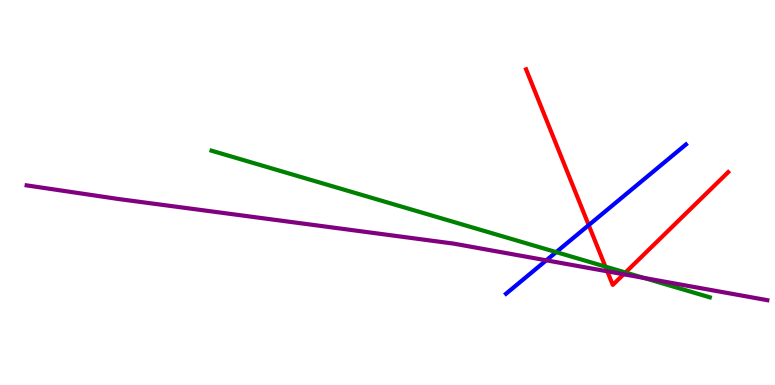[{'lines': ['blue', 'red'], 'intersections': [{'x': 7.6, 'y': 4.15}]}, {'lines': ['green', 'red'], 'intersections': [{'x': 7.81, 'y': 3.08}, {'x': 8.07, 'y': 2.92}]}, {'lines': ['purple', 'red'], 'intersections': [{'x': 7.84, 'y': 2.95}, {'x': 8.05, 'y': 2.88}]}, {'lines': ['blue', 'green'], 'intersections': [{'x': 7.18, 'y': 3.45}]}, {'lines': ['blue', 'purple'], 'intersections': [{'x': 7.05, 'y': 3.24}]}, {'lines': ['green', 'purple'], 'intersections': [{'x': 8.31, 'y': 2.78}]}]